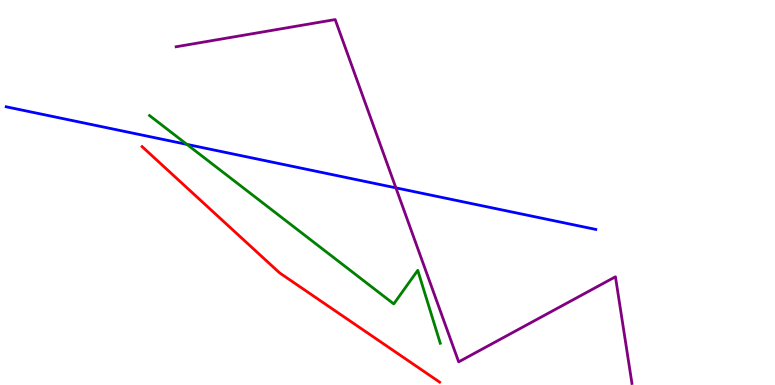[{'lines': ['blue', 'red'], 'intersections': []}, {'lines': ['green', 'red'], 'intersections': []}, {'lines': ['purple', 'red'], 'intersections': []}, {'lines': ['blue', 'green'], 'intersections': [{'x': 2.41, 'y': 6.25}]}, {'lines': ['blue', 'purple'], 'intersections': [{'x': 5.11, 'y': 5.12}]}, {'lines': ['green', 'purple'], 'intersections': []}]